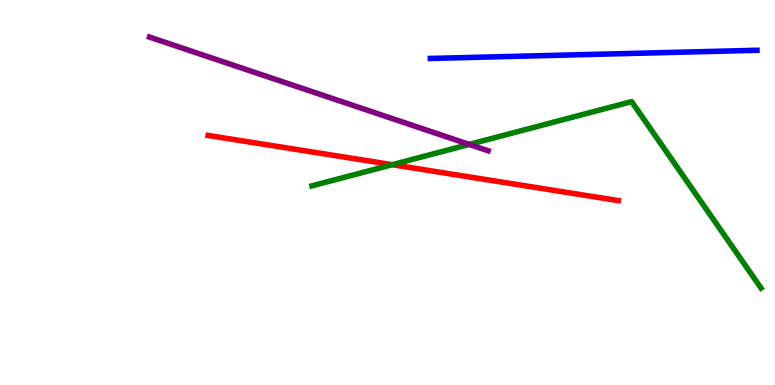[{'lines': ['blue', 'red'], 'intersections': []}, {'lines': ['green', 'red'], 'intersections': [{'x': 5.06, 'y': 5.72}]}, {'lines': ['purple', 'red'], 'intersections': []}, {'lines': ['blue', 'green'], 'intersections': []}, {'lines': ['blue', 'purple'], 'intersections': []}, {'lines': ['green', 'purple'], 'intersections': [{'x': 6.05, 'y': 6.25}]}]